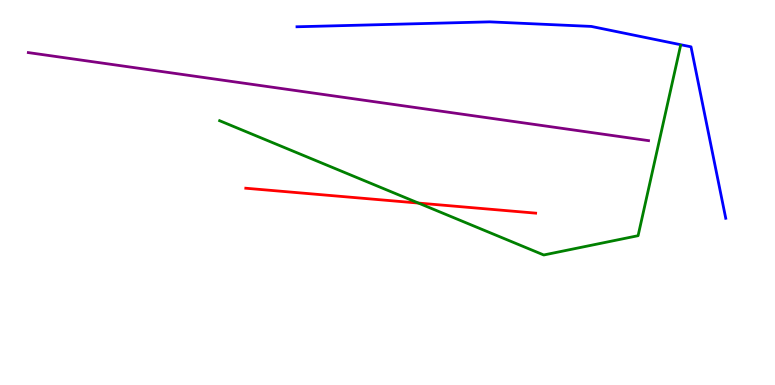[{'lines': ['blue', 'red'], 'intersections': []}, {'lines': ['green', 'red'], 'intersections': [{'x': 5.4, 'y': 4.73}]}, {'lines': ['purple', 'red'], 'intersections': []}, {'lines': ['blue', 'green'], 'intersections': []}, {'lines': ['blue', 'purple'], 'intersections': []}, {'lines': ['green', 'purple'], 'intersections': []}]